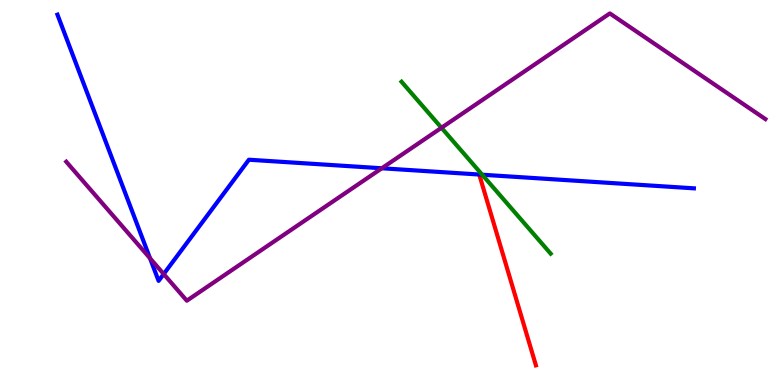[{'lines': ['blue', 'red'], 'intersections': []}, {'lines': ['green', 'red'], 'intersections': []}, {'lines': ['purple', 'red'], 'intersections': []}, {'lines': ['blue', 'green'], 'intersections': [{'x': 6.22, 'y': 5.46}]}, {'lines': ['blue', 'purple'], 'intersections': [{'x': 1.94, 'y': 3.29}, {'x': 2.11, 'y': 2.88}, {'x': 4.93, 'y': 5.63}]}, {'lines': ['green', 'purple'], 'intersections': [{'x': 5.7, 'y': 6.68}]}]